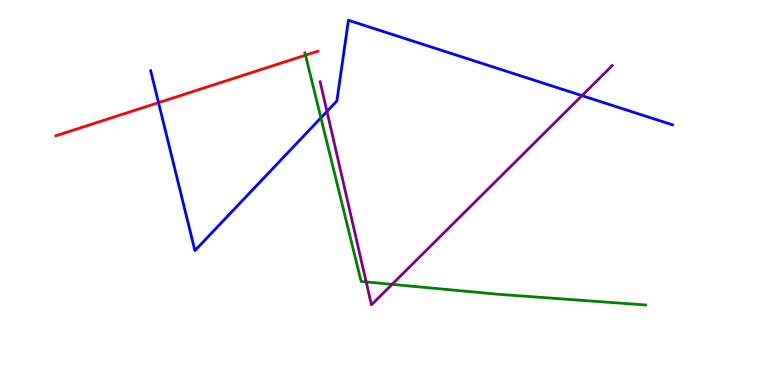[{'lines': ['blue', 'red'], 'intersections': [{'x': 2.05, 'y': 7.33}]}, {'lines': ['green', 'red'], 'intersections': [{'x': 3.94, 'y': 8.57}]}, {'lines': ['purple', 'red'], 'intersections': []}, {'lines': ['blue', 'green'], 'intersections': [{'x': 4.14, 'y': 6.94}]}, {'lines': ['blue', 'purple'], 'intersections': [{'x': 4.22, 'y': 7.11}, {'x': 7.51, 'y': 7.52}]}, {'lines': ['green', 'purple'], 'intersections': [{'x': 4.72, 'y': 2.68}, {'x': 5.06, 'y': 2.61}]}]